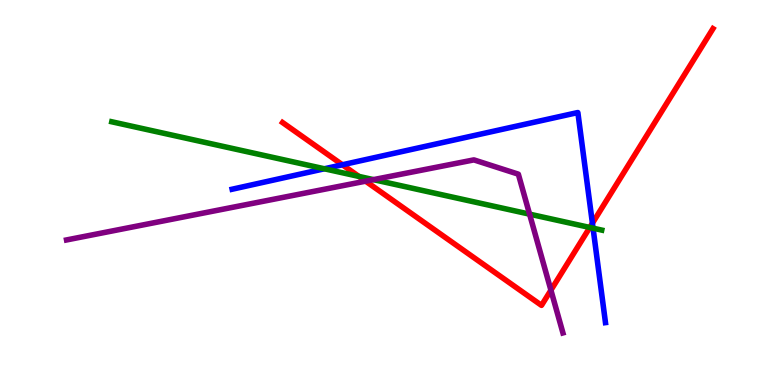[{'lines': ['blue', 'red'], 'intersections': [{'x': 4.42, 'y': 5.72}, {'x': 7.64, 'y': 4.2}]}, {'lines': ['green', 'red'], 'intersections': [{'x': 4.63, 'y': 5.42}, {'x': 7.61, 'y': 4.09}]}, {'lines': ['purple', 'red'], 'intersections': [{'x': 4.72, 'y': 5.29}, {'x': 7.11, 'y': 2.46}]}, {'lines': ['blue', 'green'], 'intersections': [{'x': 4.19, 'y': 5.62}, {'x': 7.65, 'y': 4.07}]}, {'lines': ['blue', 'purple'], 'intersections': []}, {'lines': ['green', 'purple'], 'intersections': [{'x': 4.82, 'y': 5.33}, {'x': 6.83, 'y': 4.44}]}]